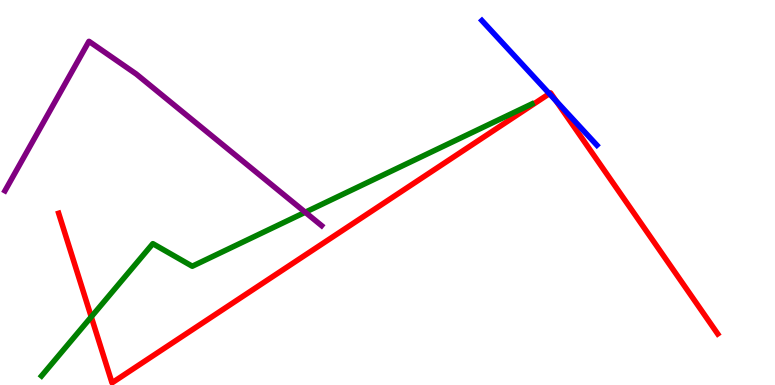[{'lines': ['blue', 'red'], 'intersections': [{'x': 7.09, 'y': 7.57}, {'x': 7.18, 'y': 7.37}]}, {'lines': ['green', 'red'], 'intersections': [{'x': 1.18, 'y': 1.77}]}, {'lines': ['purple', 'red'], 'intersections': []}, {'lines': ['blue', 'green'], 'intersections': []}, {'lines': ['blue', 'purple'], 'intersections': []}, {'lines': ['green', 'purple'], 'intersections': [{'x': 3.94, 'y': 4.49}]}]